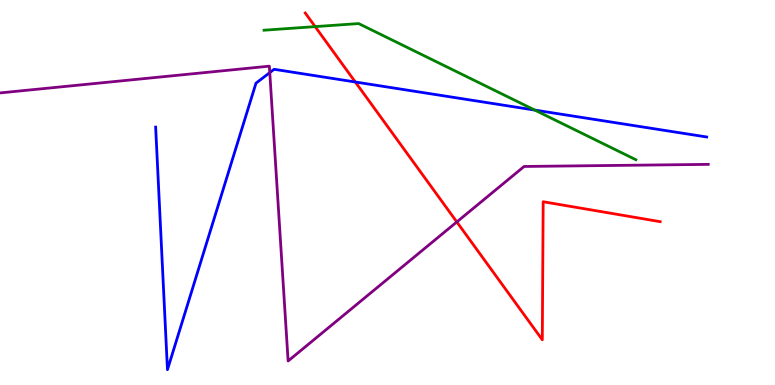[{'lines': ['blue', 'red'], 'intersections': [{'x': 4.58, 'y': 7.87}]}, {'lines': ['green', 'red'], 'intersections': [{'x': 4.07, 'y': 9.31}]}, {'lines': ['purple', 'red'], 'intersections': [{'x': 5.89, 'y': 4.24}]}, {'lines': ['blue', 'green'], 'intersections': [{'x': 6.9, 'y': 7.14}]}, {'lines': ['blue', 'purple'], 'intersections': [{'x': 3.48, 'y': 8.11}]}, {'lines': ['green', 'purple'], 'intersections': []}]